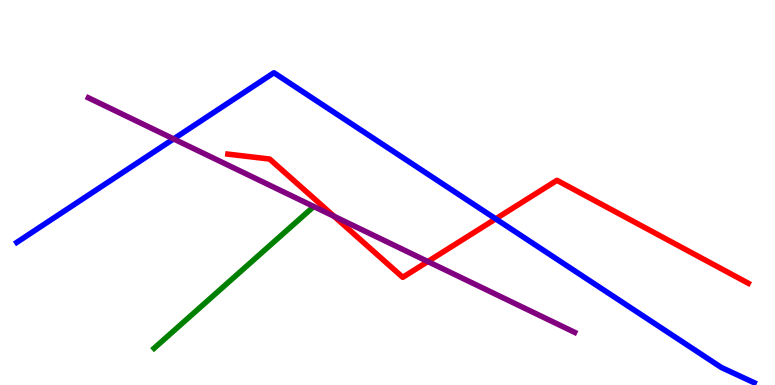[{'lines': ['blue', 'red'], 'intersections': [{'x': 6.4, 'y': 4.32}]}, {'lines': ['green', 'red'], 'intersections': []}, {'lines': ['purple', 'red'], 'intersections': [{'x': 4.31, 'y': 4.38}, {'x': 5.52, 'y': 3.21}]}, {'lines': ['blue', 'green'], 'intersections': []}, {'lines': ['blue', 'purple'], 'intersections': [{'x': 2.24, 'y': 6.39}]}, {'lines': ['green', 'purple'], 'intersections': []}]